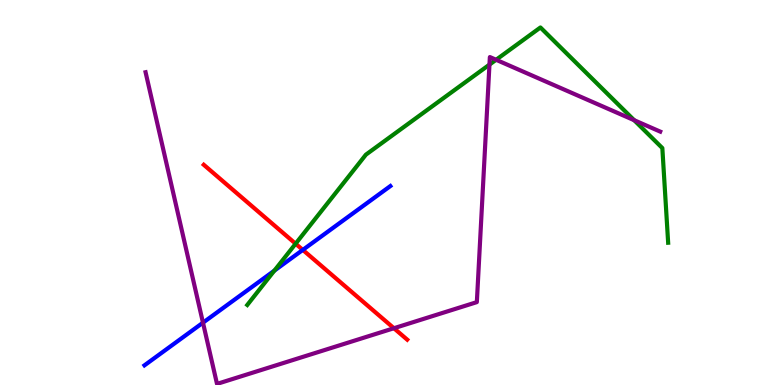[{'lines': ['blue', 'red'], 'intersections': [{'x': 3.91, 'y': 3.51}]}, {'lines': ['green', 'red'], 'intersections': [{'x': 3.81, 'y': 3.67}]}, {'lines': ['purple', 'red'], 'intersections': [{'x': 5.08, 'y': 1.47}]}, {'lines': ['blue', 'green'], 'intersections': [{'x': 3.54, 'y': 2.97}]}, {'lines': ['blue', 'purple'], 'intersections': [{'x': 2.62, 'y': 1.62}]}, {'lines': ['green', 'purple'], 'intersections': [{'x': 6.32, 'y': 8.32}, {'x': 6.4, 'y': 8.45}, {'x': 8.18, 'y': 6.88}]}]